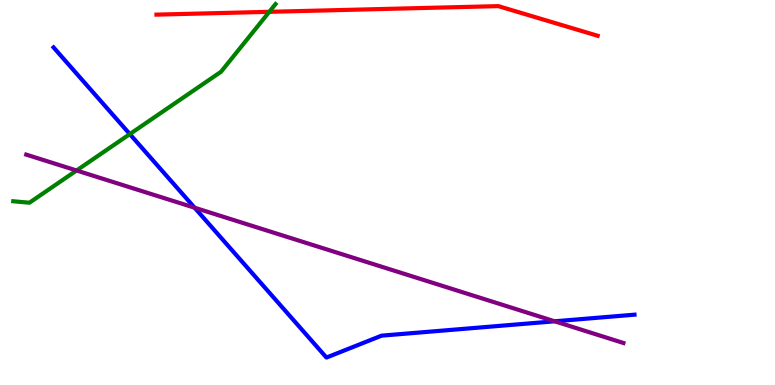[{'lines': ['blue', 'red'], 'intersections': []}, {'lines': ['green', 'red'], 'intersections': [{'x': 3.47, 'y': 9.69}]}, {'lines': ['purple', 'red'], 'intersections': []}, {'lines': ['blue', 'green'], 'intersections': [{'x': 1.68, 'y': 6.52}]}, {'lines': ['blue', 'purple'], 'intersections': [{'x': 2.51, 'y': 4.6}, {'x': 7.16, 'y': 1.65}]}, {'lines': ['green', 'purple'], 'intersections': [{'x': 0.988, 'y': 5.57}]}]